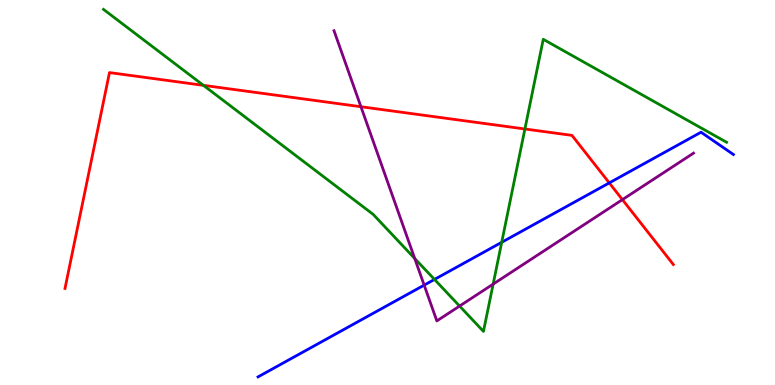[{'lines': ['blue', 'red'], 'intersections': [{'x': 7.86, 'y': 5.25}]}, {'lines': ['green', 'red'], 'intersections': [{'x': 2.62, 'y': 7.78}, {'x': 6.77, 'y': 6.65}]}, {'lines': ['purple', 'red'], 'intersections': [{'x': 4.66, 'y': 7.23}, {'x': 8.03, 'y': 4.81}]}, {'lines': ['blue', 'green'], 'intersections': [{'x': 5.61, 'y': 2.74}, {'x': 6.47, 'y': 3.71}]}, {'lines': ['blue', 'purple'], 'intersections': [{'x': 5.47, 'y': 2.59}]}, {'lines': ['green', 'purple'], 'intersections': [{'x': 5.35, 'y': 3.29}, {'x': 5.93, 'y': 2.05}, {'x': 6.36, 'y': 2.62}]}]